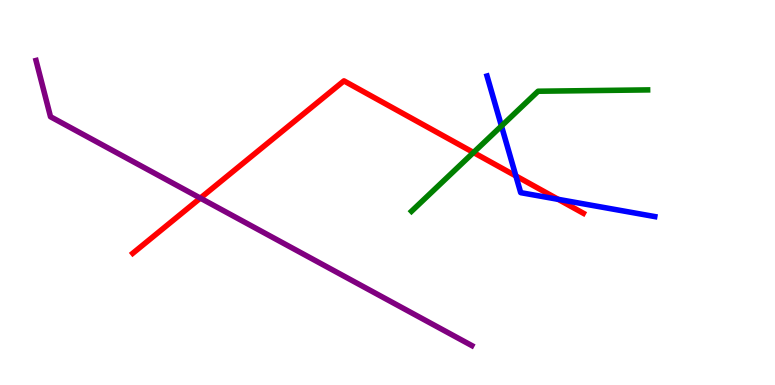[{'lines': ['blue', 'red'], 'intersections': [{'x': 6.66, 'y': 5.43}, {'x': 7.2, 'y': 4.82}]}, {'lines': ['green', 'red'], 'intersections': [{'x': 6.11, 'y': 6.04}]}, {'lines': ['purple', 'red'], 'intersections': [{'x': 2.59, 'y': 4.85}]}, {'lines': ['blue', 'green'], 'intersections': [{'x': 6.47, 'y': 6.73}]}, {'lines': ['blue', 'purple'], 'intersections': []}, {'lines': ['green', 'purple'], 'intersections': []}]